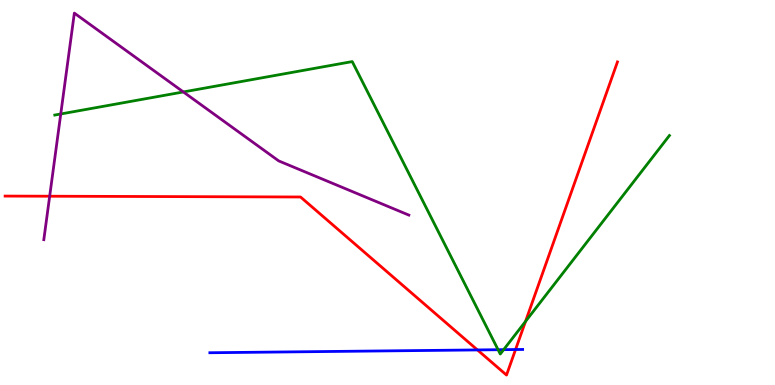[{'lines': ['blue', 'red'], 'intersections': [{'x': 6.16, 'y': 0.911}, {'x': 6.65, 'y': 0.921}]}, {'lines': ['green', 'red'], 'intersections': [{'x': 6.78, 'y': 1.65}]}, {'lines': ['purple', 'red'], 'intersections': [{'x': 0.641, 'y': 4.9}]}, {'lines': ['blue', 'green'], 'intersections': [{'x': 6.43, 'y': 0.917}, {'x': 6.5, 'y': 0.918}]}, {'lines': ['blue', 'purple'], 'intersections': []}, {'lines': ['green', 'purple'], 'intersections': [{'x': 0.784, 'y': 7.04}, {'x': 2.37, 'y': 7.61}]}]